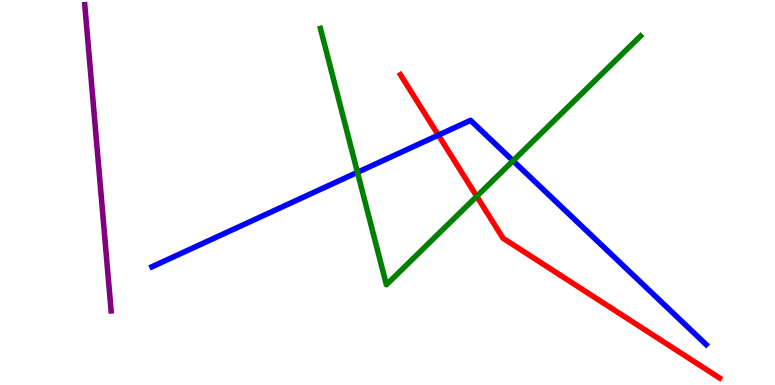[{'lines': ['blue', 'red'], 'intersections': [{'x': 5.66, 'y': 6.49}]}, {'lines': ['green', 'red'], 'intersections': [{'x': 6.15, 'y': 4.9}]}, {'lines': ['purple', 'red'], 'intersections': []}, {'lines': ['blue', 'green'], 'intersections': [{'x': 4.61, 'y': 5.52}, {'x': 6.62, 'y': 5.82}]}, {'lines': ['blue', 'purple'], 'intersections': []}, {'lines': ['green', 'purple'], 'intersections': []}]